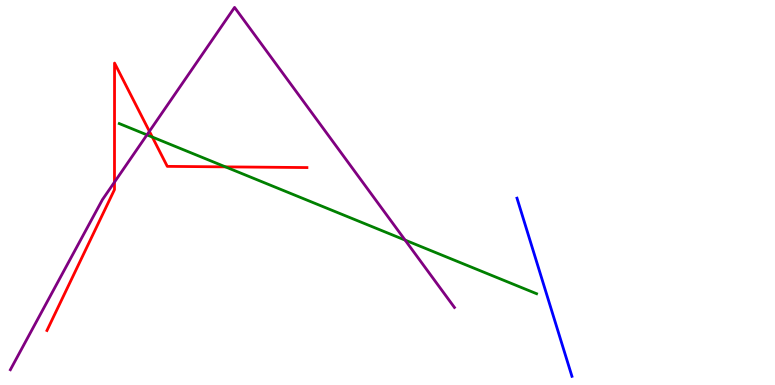[{'lines': ['blue', 'red'], 'intersections': []}, {'lines': ['green', 'red'], 'intersections': [{'x': 1.97, 'y': 6.44}, {'x': 2.91, 'y': 5.67}]}, {'lines': ['purple', 'red'], 'intersections': [{'x': 1.48, 'y': 5.27}, {'x': 1.93, 'y': 6.59}]}, {'lines': ['blue', 'green'], 'intersections': []}, {'lines': ['blue', 'purple'], 'intersections': []}, {'lines': ['green', 'purple'], 'intersections': [{'x': 1.9, 'y': 6.5}, {'x': 5.23, 'y': 3.76}]}]